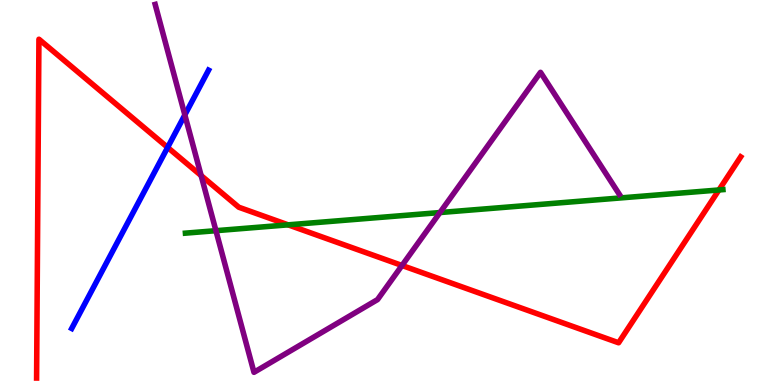[{'lines': ['blue', 'red'], 'intersections': [{'x': 2.16, 'y': 6.17}]}, {'lines': ['green', 'red'], 'intersections': [{'x': 3.72, 'y': 4.16}, {'x': 9.28, 'y': 5.07}]}, {'lines': ['purple', 'red'], 'intersections': [{'x': 2.6, 'y': 5.44}, {'x': 5.19, 'y': 3.1}]}, {'lines': ['blue', 'green'], 'intersections': []}, {'lines': ['blue', 'purple'], 'intersections': [{'x': 2.39, 'y': 7.02}]}, {'lines': ['green', 'purple'], 'intersections': [{'x': 2.79, 'y': 4.01}, {'x': 5.68, 'y': 4.48}]}]